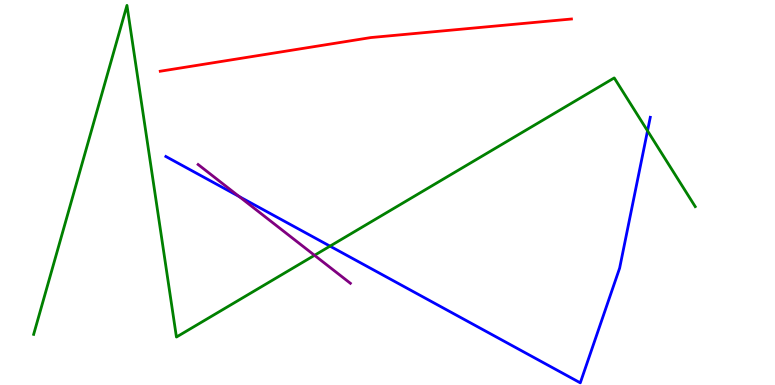[{'lines': ['blue', 'red'], 'intersections': []}, {'lines': ['green', 'red'], 'intersections': []}, {'lines': ['purple', 'red'], 'intersections': []}, {'lines': ['blue', 'green'], 'intersections': [{'x': 4.26, 'y': 3.61}, {'x': 8.36, 'y': 6.6}]}, {'lines': ['blue', 'purple'], 'intersections': [{'x': 3.09, 'y': 4.9}]}, {'lines': ['green', 'purple'], 'intersections': [{'x': 4.06, 'y': 3.37}]}]